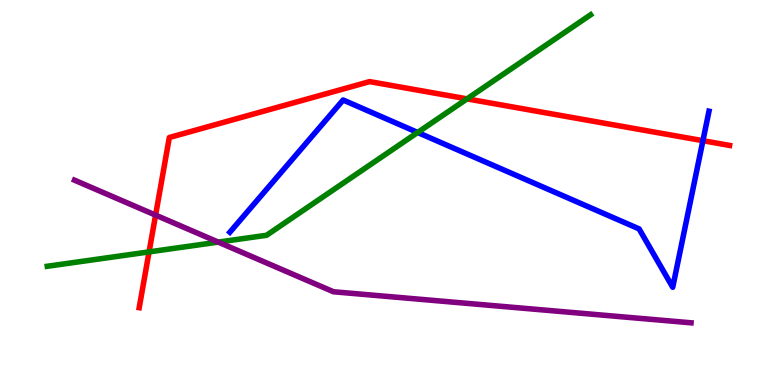[{'lines': ['blue', 'red'], 'intersections': [{'x': 9.07, 'y': 6.35}]}, {'lines': ['green', 'red'], 'intersections': [{'x': 1.92, 'y': 3.46}, {'x': 6.03, 'y': 7.43}]}, {'lines': ['purple', 'red'], 'intersections': [{'x': 2.01, 'y': 4.41}]}, {'lines': ['blue', 'green'], 'intersections': [{'x': 5.39, 'y': 6.56}]}, {'lines': ['blue', 'purple'], 'intersections': []}, {'lines': ['green', 'purple'], 'intersections': [{'x': 2.82, 'y': 3.71}]}]